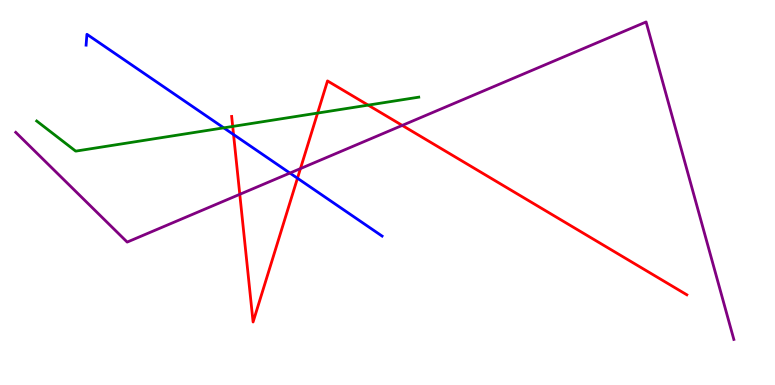[{'lines': ['blue', 'red'], 'intersections': [{'x': 3.01, 'y': 6.51}, {'x': 3.84, 'y': 5.37}]}, {'lines': ['green', 'red'], 'intersections': [{'x': 3.0, 'y': 6.72}, {'x': 4.1, 'y': 7.06}, {'x': 4.75, 'y': 7.27}]}, {'lines': ['purple', 'red'], 'intersections': [{'x': 3.09, 'y': 4.95}, {'x': 3.88, 'y': 5.62}, {'x': 5.19, 'y': 6.74}]}, {'lines': ['blue', 'green'], 'intersections': [{'x': 2.89, 'y': 6.68}]}, {'lines': ['blue', 'purple'], 'intersections': [{'x': 3.74, 'y': 5.5}]}, {'lines': ['green', 'purple'], 'intersections': []}]